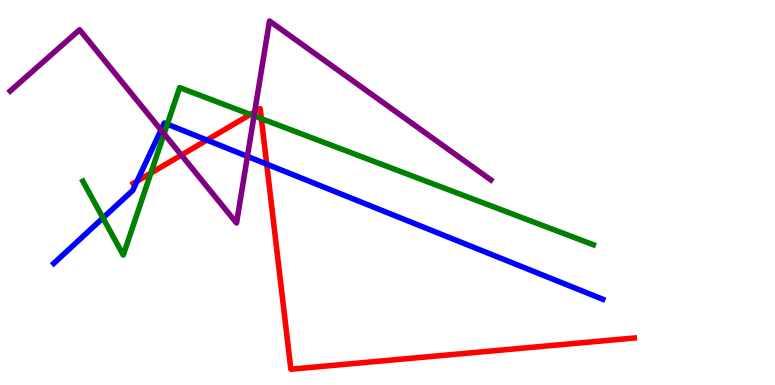[{'lines': ['blue', 'red'], 'intersections': [{'x': 1.77, 'y': 5.29}, {'x': 2.67, 'y': 6.36}, {'x': 3.44, 'y': 5.74}]}, {'lines': ['green', 'red'], 'intersections': [{'x': 1.95, 'y': 5.5}, {'x': 3.23, 'y': 7.03}, {'x': 3.37, 'y': 6.92}]}, {'lines': ['purple', 'red'], 'intersections': [{'x': 2.34, 'y': 5.97}, {'x': 3.29, 'y': 7.09}]}, {'lines': ['blue', 'green'], 'intersections': [{'x': 1.33, 'y': 4.34}, {'x': 2.16, 'y': 6.77}]}, {'lines': ['blue', 'purple'], 'intersections': [{'x': 2.08, 'y': 6.62}, {'x': 3.19, 'y': 5.94}]}, {'lines': ['green', 'purple'], 'intersections': [{'x': 2.12, 'y': 6.52}, {'x': 3.28, 'y': 6.99}]}]